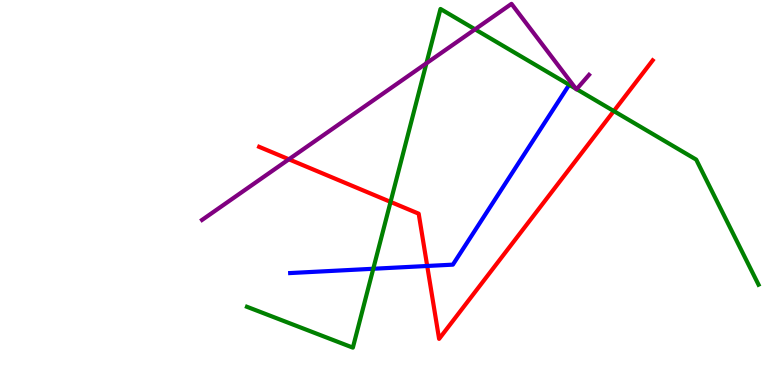[{'lines': ['blue', 'red'], 'intersections': [{'x': 5.51, 'y': 3.09}]}, {'lines': ['green', 'red'], 'intersections': [{'x': 5.04, 'y': 4.76}, {'x': 7.92, 'y': 7.12}]}, {'lines': ['purple', 'red'], 'intersections': [{'x': 3.73, 'y': 5.86}]}, {'lines': ['blue', 'green'], 'intersections': [{'x': 4.82, 'y': 3.02}]}, {'lines': ['blue', 'purple'], 'intersections': []}, {'lines': ['green', 'purple'], 'intersections': [{'x': 5.5, 'y': 8.36}, {'x': 6.13, 'y': 9.24}, {'x': 7.43, 'y': 7.7}, {'x': 7.44, 'y': 7.68}]}]